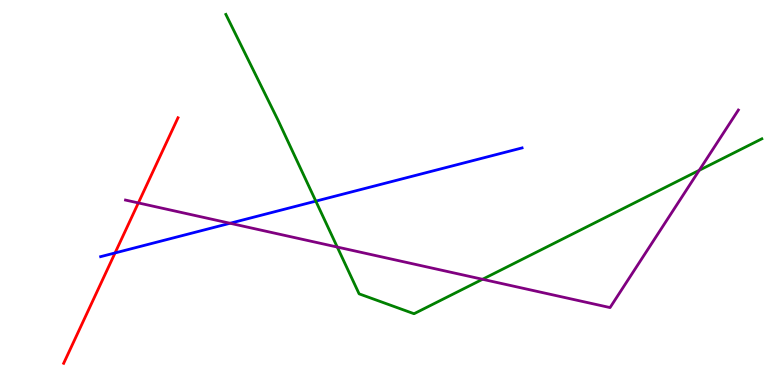[{'lines': ['blue', 'red'], 'intersections': [{'x': 1.48, 'y': 3.43}]}, {'lines': ['green', 'red'], 'intersections': []}, {'lines': ['purple', 'red'], 'intersections': [{'x': 1.79, 'y': 4.73}]}, {'lines': ['blue', 'green'], 'intersections': [{'x': 4.08, 'y': 4.78}]}, {'lines': ['blue', 'purple'], 'intersections': [{'x': 2.97, 'y': 4.2}]}, {'lines': ['green', 'purple'], 'intersections': [{'x': 4.35, 'y': 3.58}, {'x': 6.23, 'y': 2.75}, {'x': 9.02, 'y': 5.58}]}]